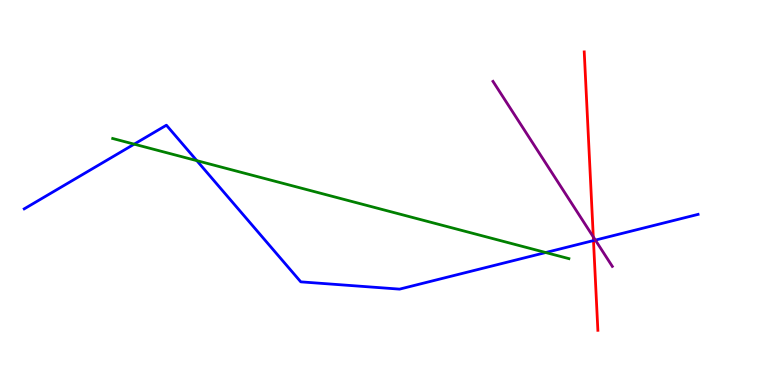[{'lines': ['blue', 'red'], 'intersections': [{'x': 7.66, 'y': 3.75}]}, {'lines': ['green', 'red'], 'intersections': []}, {'lines': ['purple', 'red'], 'intersections': [{'x': 7.66, 'y': 3.85}]}, {'lines': ['blue', 'green'], 'intersections': [{'x': 1.73, 'y': 6.26}, {'x': 2.54, 'y': 5.83}, {'x': 7.04, 'y': 3.44}]}, {'lines': ['blue', 'purple'], 'intersections': [{'x': 7.68, 'y': 3.76}]}, {'lines': ['green', 'purple'], 'intersections': []}]